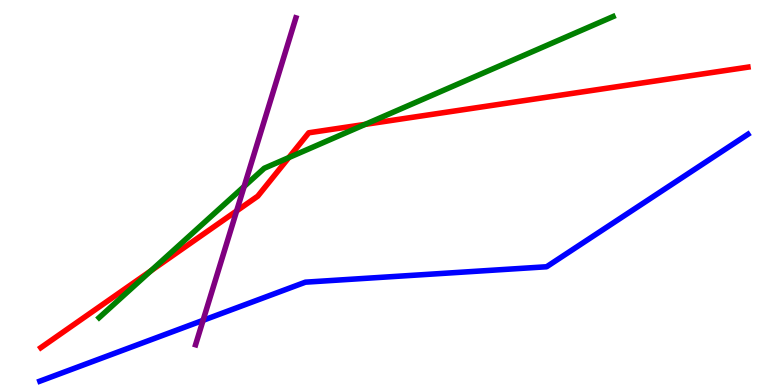[{'lines': ['blue', 'red'], 'intersections': []}, {'lines': ['green', 'red'], 'intersections': [{'x': 1.95, 'y': 2.97}, {'x': 3.73, 'y': 5.91}, {'x': 4.71, 'y': 6.77}]}, {'lines': ['purple', 'red'], 'intersections': [{'x': 3.05, 'y': 4.52}]}, {'lines': ['blue', 'green'], 'intersections': []}, {'lines': ['blue', 'purple'], 'intersections': [{'x': 2.62, 'y': 1.68}]}, {'lines': ['green', 'purple'], 'intersections': [{'x': 3.15, 'y': 5.16}]}]